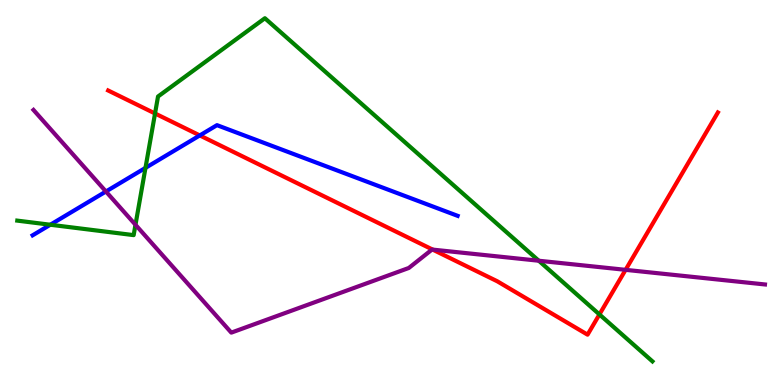[{'lines': ['blue', 'red'], 'intersections': [{'x': 2.58, 'y': 6.48}]}, {'lines': ['green', 'red'], 'intersections': [{'x': 2.0, 'y': 7.05}, {'x': 7.73, 'y': 1.83}]}, {'lines': ['purple', 'red'], 'intersections': [{'x': 5.58, 'y': 3.52}, {'x': 8.07, 'y': 2.99}]}, {'lines': ['blue', 'green'], 'intersections': [{'x': 0.649, 'y': 4.16}, {'x': 1.88, 'y': 5.64}]}, {'lines': ['blue', 'purple'], 'intersections': [{'x': 1.37, 'y': 5.03}]}, {'lines': ['green', 'purple'], 'intersections': [{'x': 1.75, 'y': 4.16}, {'x': 6.95, 'y': 3.23}]}]